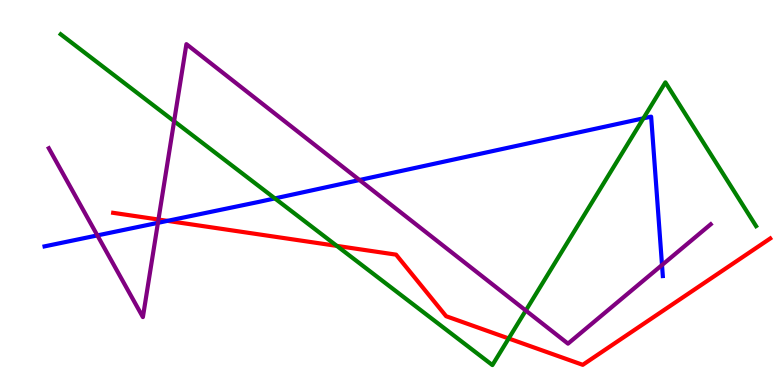[{'lines': ['blue', 'red'], 'intersections': [{'x': 2.16, 'y': 4.26}]}, {'lines': ['green', 'red'], 'intersections': [{'x': 4.35, 'y': 3.61}, {'x': 6.56, 'y': 1.21}]}, {'lines': ['purple', 'red'], 'intersections': [{'x': 2.04, 'y': 4.3}]}, {'lines': ['blue', 'green'], 'intersections': [{'x': 3.55, 'y': 4.85}, {'x': 8.3, 'y': 6.93}]}, {'lines': ['blue', 'purple'], 'intersections': [{'x': 1.26, 'y': 3.89}, {'x': 2.04, 'y': 4.21}, {'x': 4.64, 'y': 5.32}, {'x': 8.54, 'y': 3.12}]}, {'lines': ['green', 'purple'], 'intersections': [{'x': 2.25, 'y': 6.85}, {'x': 6.78, 'y': 1.93}]}]